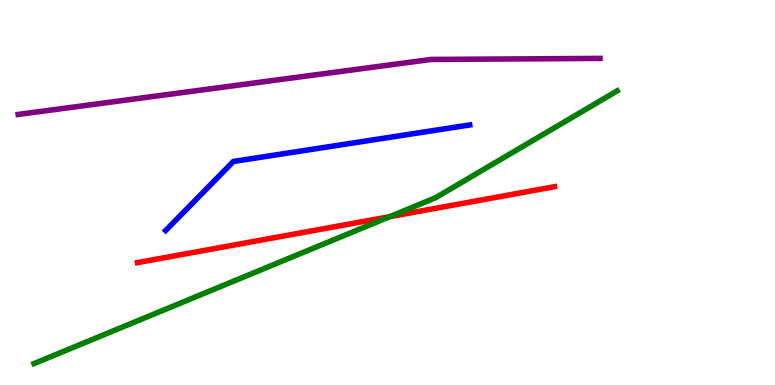[{'lines': ['blue', 'red'], 'intersections': []}, {'lines': ['green', 'red'], 'intersections': [{'x': 5.03, 'y': 4.37}]}, {'lines': ['purple', 'red'], 'intersections': []}, {'lines': ['blue', 'green'], 'intersections': []}, {'lines': ['blue', 'purple'], 'intersections': []}, {'lines': ['green', 'purple'], 'intersections': []}]